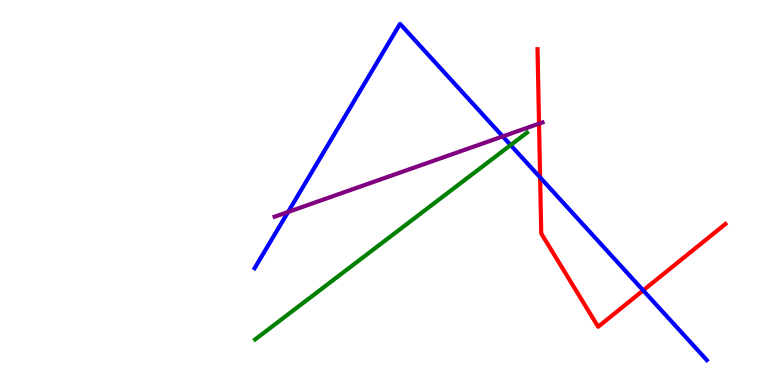[{'lines': ['blue', 'red'], 'intersections': [{'x': 6.97, 'y': 5.39}, {'x': 8.3, 'y': 2.46}]}, {'lines': ['green', 'red'], 'intersections': []}, {'lines': ['purple', 'red'], 'intersections': [{'x': 6.96, 'y': 6.79}]}, {'lines': ['blue', 'green'], 'intersections': [{'x': 6.59, 'y': 6.23}]}, {'lines': ['blue', 'purple'], 'intersections': [{'x': 3.72, 'y': 4.49}, {'x': 6.49, 'y': 6.46}]}, {'lines': ['green', 'purple'], 'intersections': []}]